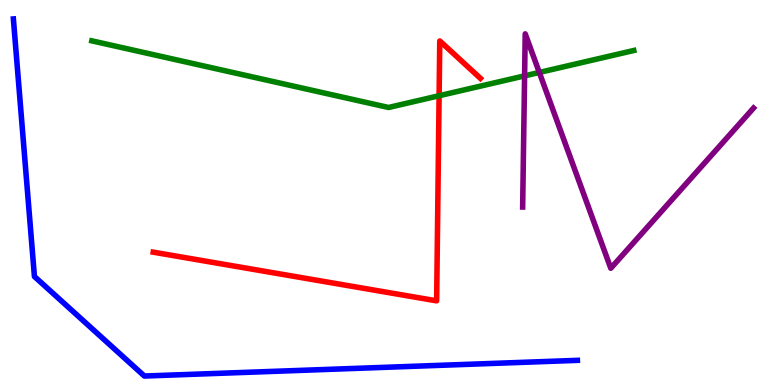[{'lines': ['blue', 'red'], 'intersections': []}, {'lines': ['green', 'red'], 'intersections': [{'x': 5.67, 'y': 7.51}]}, {'lines': ['purple', 'red'], 'intersections': []}, {'lines': ['blue', 'green'], 'intersections': []}, {'lines': ['blue', 'purple'], 'intersections': []}, {'lines': ['green', 'purple'], 'intersections': [{'x': 6.77, 'y': 8.03}, {'x': 6.96, 'y': 8.12}]}]